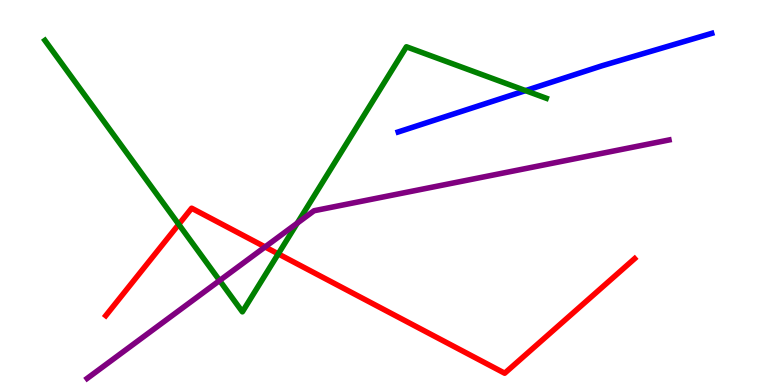[{'lines': ['blue', 'red'], 'intersections': []}, {'lines': ['green', 'red'], 'intersections': [{'x': 2.31, 'y': 4.17}, {'x': 3.59, 'y': 3.41}]}, {'lines': ['purple', 'red'], 'intersections': [{'x': 3.42, 'y': 3.59}]}, {'lines': ['blue', 'green'], 'intersections': [{'x': 6.78, 'y': 7.65}]}, {'lines': ['blue', 'purple'], 'intersections': []}, {'lines': ['green', 'purple'], 'intersections': [{'x': 2.83, 'y': 2.71}, {'x': 3.84, 'y': 4.2}]}]